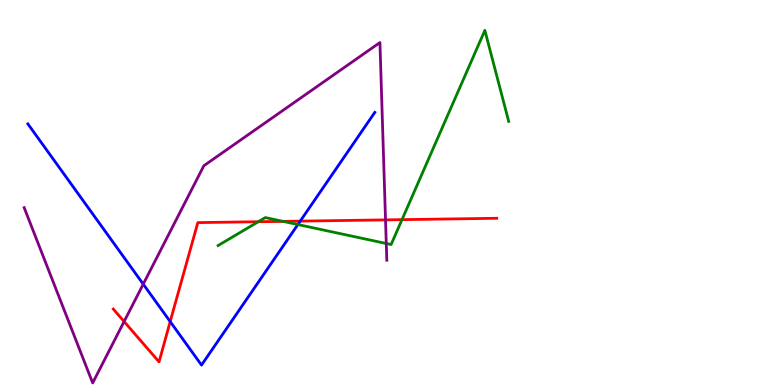[{'lines': ['blue', 'red'], 'intersections': [{'x': 2.2, 'y': 1.65}, {'x': 3.87, 'y': 4.26}]}, {'lines': ['green', 'red'], 'intersections': [{'x': 3.33, 'y': 4.24}, {'x': 3.65, 'y': 4.25}, {'x': 5.19, 'y': 4.29}]}, {'lines': ['purple', 'red'], 'intersections': [{'x': 1.6, 'y': 1.65}, {'x': 4.97, 'y': 4.29}]}, {'lines': ['blue', 'green'], 'intersections': [{'x': 3.84, 'y': 4.17}]}, {'lines': ['blue', 'purple'], 'intersections': [{'x': 1.85, 'y': 2.62}]}, {'lines': ['green', 'purple'], 'intersections': [{'x': 4.98, 'y': 3.68}]}]